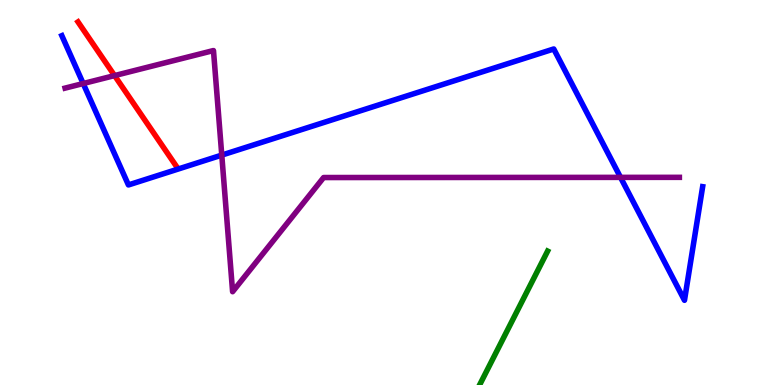[{'lines': ['blue', 'red'], 'intersections': []}, {'lines': ['green', 'red'], 'intersections': []}, {'lines': ['purple', 'red'], 'intersections': [{'x': 1.48, 'y': 8.04}]}, {'lines': ['blue', 'green'], 'intersections': []}, {'lines': ['blue', 'purple'], 'intersections': [{'x': 1.07, 'y': 7.83}, {'x': 2.86, 'y': 5.97}, {'x': 8.01, 'y': 5.39}]}, {'lines': ['green', 'purple'], 'intersections': []}]